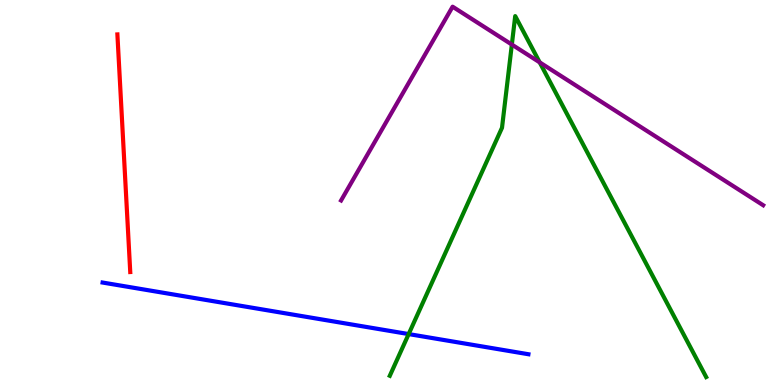[{'lines': ['blue', 'red'], 'intersections': []}, {'lines': ['green', 'red'], 'intersections': []}, {'lines': ['purple', 'red'], 'intersections': []}, {'lines': ['blue', 'green'], 'intersections': [{'x': 5.27, 'y': 1.32}]}, {'lines': ['blue', 'purple'], 'intersections': []}, {'lines': ['green', 'purple'], 'intersections': [{'x': 6.6, 'y': 8.84}, {'x': 6.96, 'y': 8.38}]}]